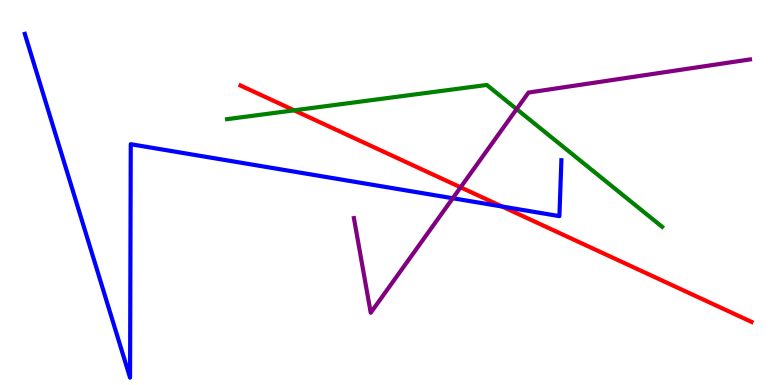[{'lines': ['blue', 'red'], 'intersections': [{'x': 6.48, 'y': 4.64}]}, {'lines': ['green', 'red'], 'intersections': [{'x': 3.8, 'y': 7.13}]}, {'lines': ['purple', 'red'], 'intersections': [{'x': 5.94, 'y': 5.13}]}, {'lines': ['blue', 'green'], 'intersections': []}, {'lines': ['blue', 'purple'], 'intersections': [{'x': 5.84, 'y': 4.85}]}, {'lines': ['green', 'purple'], 'intersections': [{'x': 6.67, 'y': 7.17}]}]